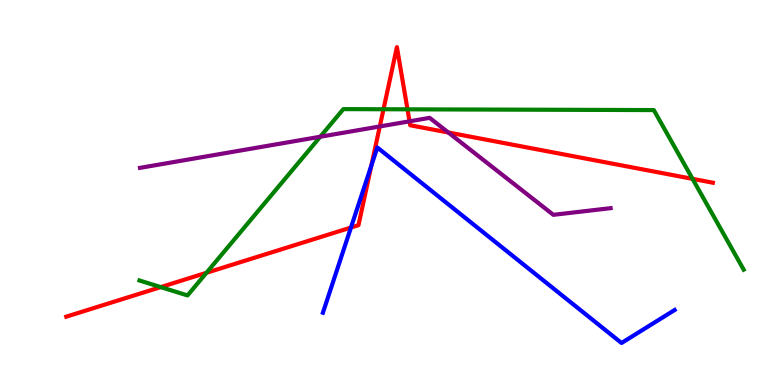[{'lines': ['blue', 'red'], 'intersections': [{'x': 4.53, 'y': 4.09}, {'x': 4.79, 'y': 5.7}]}, {'lines': ['green', 'red'], 'intersections': [{'x': 2.07, 'y': 2.54}, {'x': 2.66, 'y': 2.91}, {'x': 4.95, 'y': 7.16}, {'x': 5.26, 'y': 7.16}, {'x': 8.94, 'y': 5.35}]}, {'lines': ['purple', 'red'], 'intersections': [{'x': 4.9, 'y': 6.72}, {'x': 5.28, 'y': 6.85}, {'x': 5.78, 'y': 6.56}]}, {'lines': ['blue', 'green'], 'intersections': []}, {'lines': ['blue', 'purple'], 'intersections': []}, {'lines': ['green', 'purple'], 'intersections': [{'x': 4.13, 'y': 6.45}]}]